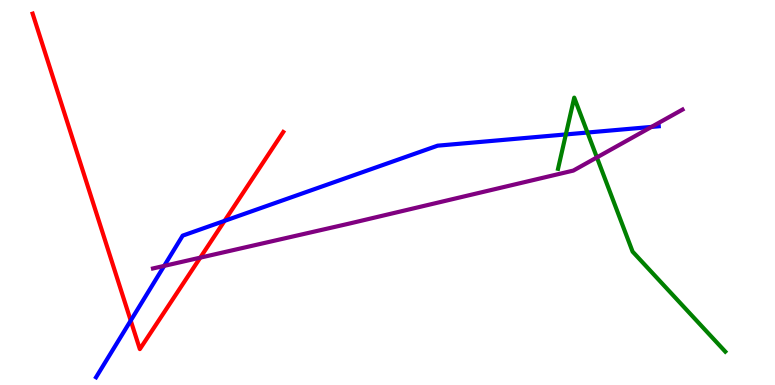[{'lines': ['blue', 'red'], 'intersections': [{'x': 1.69, 'y': 1.67}, {'x': 2.9, 'y': 4.26}]}, {'lines': ['green', 'red'], 'intersections': []}, {'lines': ['purple', 'red'], 'intersections': [{'x': 2.58, 'y': 3.31}]}, {'lines': ['blue', 'green'], 'intersections': [{'x': 7.3, 'y': 6.51}, {'x': 7.58, 'y': 6.56}]}, {'lines': ['blue', 'purple'], 'intersections': [{'x': 2.12, 'y': 3.09}, {'x': 8.41, 'y': 6.7}]}, {'lines': ['green', 'purple'], 'intersections': [{'x': 7.7, 'y': 5.91}]}]